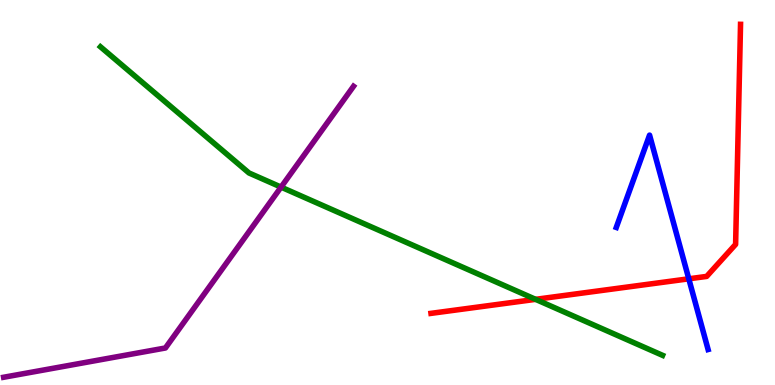[{'lines': ['blue', 'red'], 'intersections': [{'x': 8.89, 'y': 2.76}]}, {'lines': ['green', 'red'], 'intersections': [{'x': 6.91, 'y': 2.22}]}, {'lines': ['purple', 'red'], 'intersections': []}, {'lines': ['blue', 'green'], 'intersections': []}, {'lines': ['blue', 'purple'], 'intersections': []}, {'lines': ['green', 'purple'], 'intersections': [{'x': 3.63, 'y': 5.14}]}]